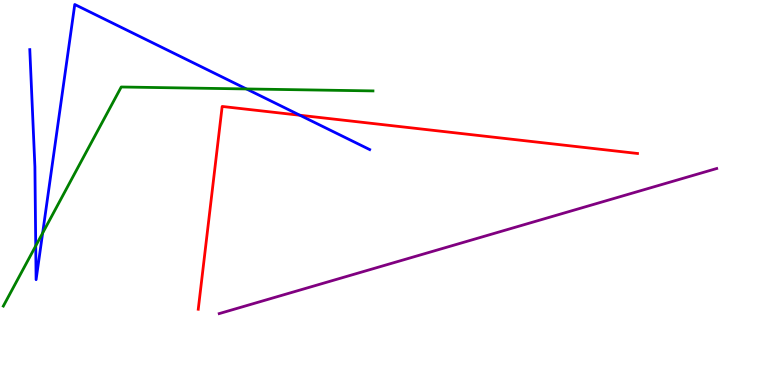[{'lines': ['blue', 'red'], 'intersections': [{'x': 3.87, 'y': 7.01}]}, {'lines': ['green', 'red'], 'intersections': []}, {'lines': ['purple', 'red'], 'intersections': []}, {'lines': ['blue', 'green'], 'intersections': [{'x': 0.461, 'y': 3.61}, {'x': 0.55, 'y': 3.95}, {'x': 3.18, 'y': 7.69}]}, {'lines': ['blue', 'purple'], 'intersections': []}, {'lines': ['green', 'purple'], 'intersections': []}]